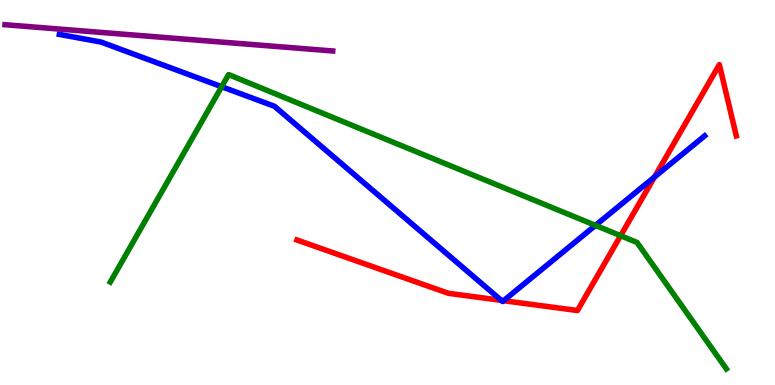[{'lines': ['blue', 'red'], 'intersections': [{'x': 6.47, 'y': 2.2}, {'x': 6.5, 'y': 2.19}, {'x': 8.45, 'y': 5.4}]}, {'lines': ['green', 'red'], 'intersections': [{'x': 8.01, 'y': 3.88}]}, {'lines': ['purple', 'red'], 'intersections': []}, {'lines': ['blue', 'green'], 'intersections': [{'x': 2.86, 'y': 7.75}, {'x': 7.68, 'y': 4.15}]}, {'lines': ['blue', 'purple'], 'intersections': []}, {'lines': ['green', 'purple'], 'intersections': []}]